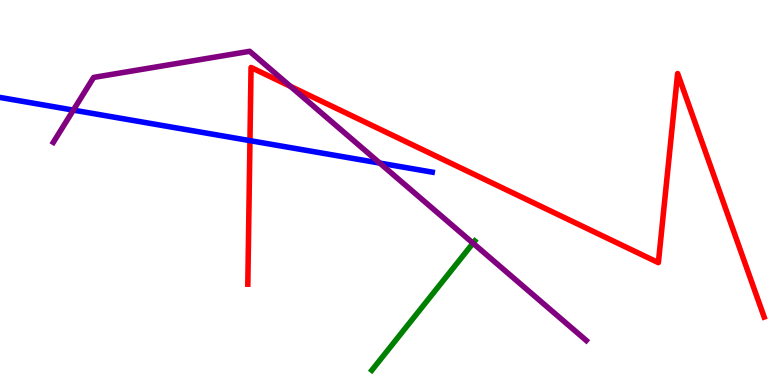[{'lines': ['blue', 'red'], 'intersections': [{'x': 3.23, 'y': 6.35}]}, {'lines': ['green', 'red'], 'intersections': []}, {'lines': ['purple', 'red'], 'intersections': [{'x': 3.75, 'y': 7.76}]}, {'lines': ['blue', 'green'], 'intersections': []}, {'lines': ['blue', 'purple'], 'intersections': [{'x': 0.946, 'y': 7.14}, {'x': 4.9, 'y': 5.76}]}, {'lines': ['green', 'purple'], 'intersections': [{'x': 6.1, 'y': 3.68}]}]